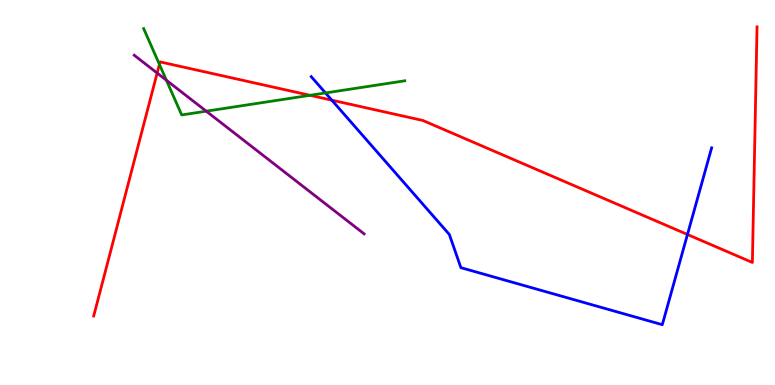[{'lines': ['blue', 'red'], 'intersections': [{'x': 4.28, 'y': 7.4}, {'x': 8.87, 'y': 3.91}]}, {'lines': ['green', 'red'], 'intersections': [{'x': 2.06, 'y': 8.33}, {'x': 4.0, 'y': 7.52}]}, {'lines': ['purple', 'red'], 'intersections': [{'x': 2.03, 'y': 8.1}]}, {'lines': ['blue', 'green'], 'intersections': [{'x': 4.2, 'y': 7.59}]}, {'lines': ['blue', 'purple'], 'intersections': []}, {'lines': ['green', 'purple'], 'intersections': [{'x': 2.15, 'y': 7.92}, {'x': 2.66, 'y': 7.11}]}]